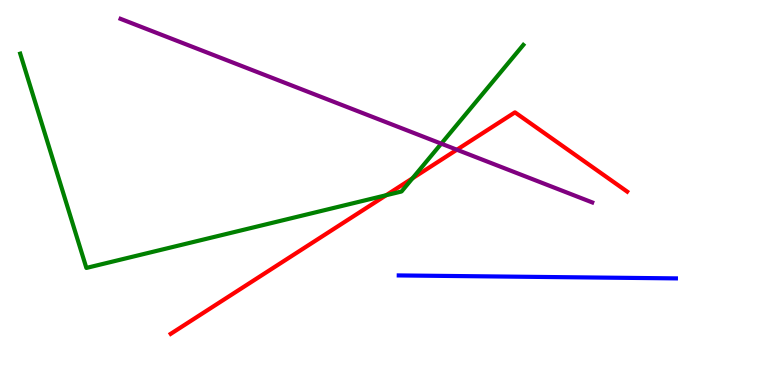[{'lines': ['blue', 'red'], 'intersections': []}, {'lines': ['green', 'red'], 'intersections': [{'x': 4.98, 'y': 4.93}, {'x': 5.32, 'y': 5.37}]}, {'lines': ['purple', 'red'], 'intersections': [{'x': 5.9, 'y': 6.11}]}, {'lines': ['blue', 'green'], 'intersections': []}, {'lines': ['blue', 'purple'], 'intersections': []}, {'lines': ['green', 'purple'], 'intersections': [{'x': 5.69, 'y': 6.27}]}]